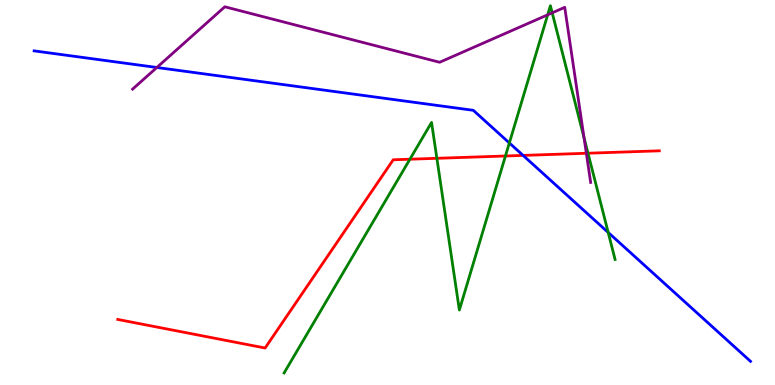[{'lines': ['blue', 'red'], 'intersections': [{'x': 6.75, 'y': 5.96}]}, {'lines': ['green', 'red'], 'intersections': [{'x': 5.29, 'y': 5.86}, {'x': 5.64, 'y': 5.89}, {'x': 6.52, 'y': 5.95}, {'x': 7.59, 'y': 6.02}]}, {'lines': ['purple', 'red'], 'intersections': [{'x': 7.57, 'y': 6.02}]}, {'lines': ['blue', 'green'], 'intersections': [{'x': 6.57, 'y': 6.29}, {'x': 7.85, 'y': 3.96}]}, {'lines': ['blue', 'purple'], 'intersections': [{'x': 2.02, 'y': 8.25}]}, {'lines': ['green', 'purple'], 'intersections': [{'x': 7.07, 'y': 9.61}, {'x': 7.13, 'y': 9.67}, {'x': 7.54, 'y': 6.43}]}]